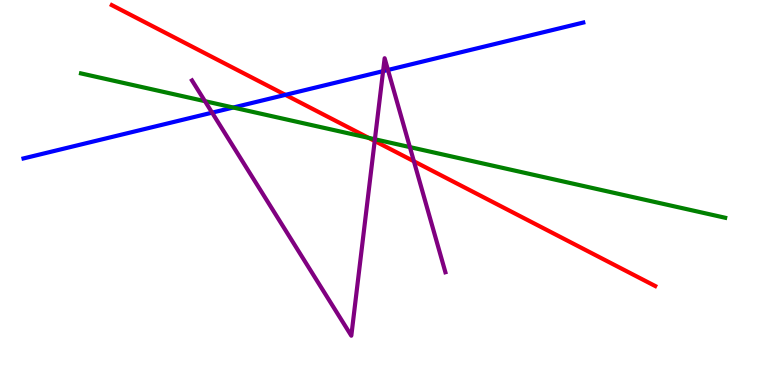[{'lines': ['blue', 'red'], 'intersections': [{'x': 3.68, 'y': 7.54}]}, {'lines': ['green', 'red'], 'intersections': [{'x': 4.76, 'y': 6.42}]}, {'lines': ['purple', 'red'], 'intersections': [{'x': 4.83, 'y': 6.34}, {'x': 5.34, 'y': 5.81}]}, {'lines': ['blue', 'green'], 'intersections': [{'x': 3.01, 'y': 7.21}]}, {'lines': ['blue', 'purple'], 'intersections': [{'x': 2.74, 'y': 7.07}, {'x': 4.94, 'y': 8.15}, {'x': 5.01, 'y': 8.18}]}, {'lines': ['green', 'purple'], 'intersections': [{'x': 2.64, 'y': 7.37}, {'x': 4.84, 'y': 6.38}, {'x': 5.29, 'y': 6.18}]}]